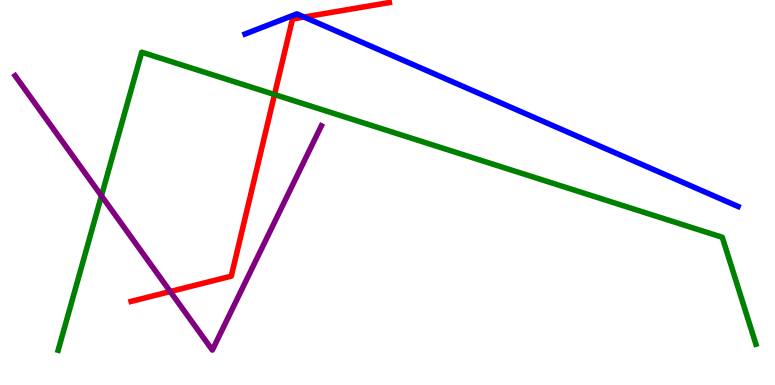[{'lines': ['blue', 'red'], 'intersections': [{'x': 3.92, 'y': 9.56}]}, {'lines': ['green', 'red'], 'intersections': [{'x': 3.54, 'y': 7.54}]}, {'lines': ['purple', 'red'], 'intersections': [{'x': 2.2, 'y': 2.43}]}, {'lines': ['blue', 'green'], 'intersections': []}, {'lines': ['blue', 'purple'], 'intersections': []}, {'lines': ['green', 'purple'], 'intersections': [{'x': 1.31, 'y': 4.91}]}]